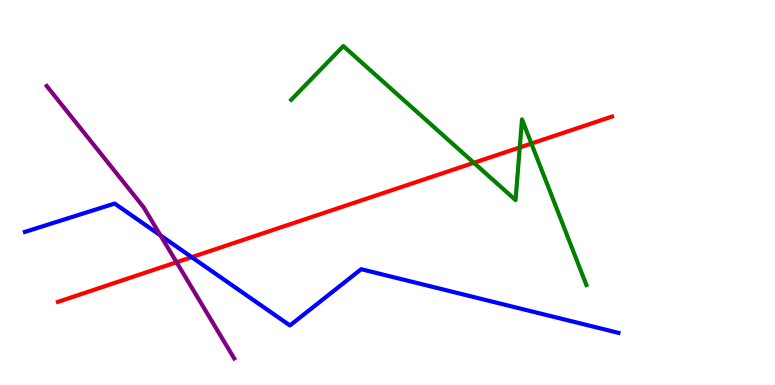[{'lines': ['blue', 'red'], 'intersections': [{'x': 2.47, 'y': 3.32}]}, {'lines': ['green', 'red'], 'intersections': [{'x': 6.11, 'y': 5.77}, {'x': 6.71, 'y': 6.17}, {'x': 6.86, 'y': 6.27}]}, {'lines': ['purple', 'red'], 'intersections': [{'x': 2.28, 'y': 3.19}]}, {'lines': ['blue', 'green'], 'intersections': []}, {'lines': ['blue', 'purple'], 'intersections': [{'x': 2.07, 'y': 3.88}]}, {'lines': ['green', 'purple'], 'intersections': []}]